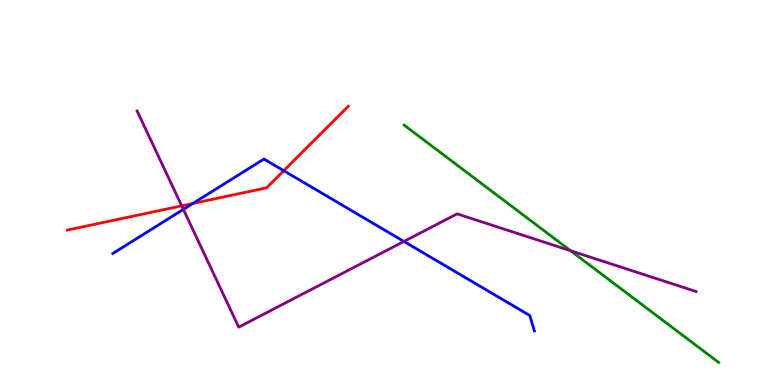[{'lines': ['blue', 'red'], 'intersections': [{'x': 2.49, 'y': 4.71}, {'x': 3.66, 'y': 5.57}]}, {'lines': ['green', 'red'], 'intersections': []}, {'lines': ['purple', 'red'], 'intersections': [{'x': 2.34, 'y': 4.65}]}, {'lines': ['blue', 'green'], 'intersections': []}, {'lines': ['blue', 'purple'], 'intersections': [{'x': 2.37, 'y': 4.56}, {'x': 5.21, 'y': 3.73}]}, {'lines': ['green', 'purple'], 'intersections': [{'x': 7.36, 'y': 3.49}]}]